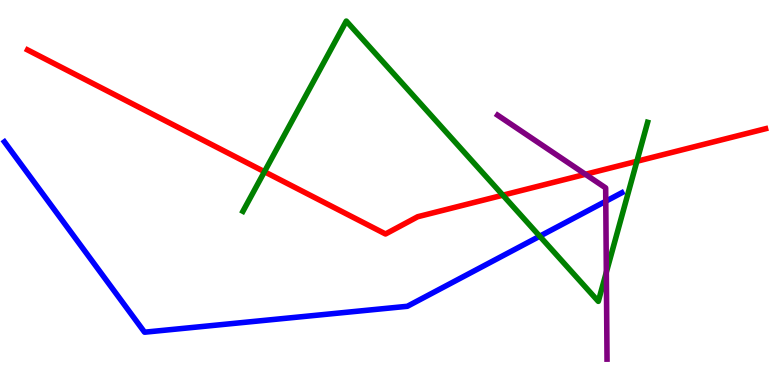[{'lines': ['blue', 'red'], 'intersections': []}, {'lines': ['green', 'red'], 'intersections': [{'x': 3.41, 'y': 5.54}, {'x': 6.49, 'y': 4.93}, {'x': 8.22, 'y': 5.81}]}, {'lines': ['purple', 'red'], 'intersections': [{'x': 7.55, 'y': 5.47}]}, {'lines': ['blue', 'green'], 'intersections': [{'x': 6.96, 'y': 3.86}]}, {'lines': ['blue', 'purple'], 'intersections': [{'x': 7.82, 'y': 4.77}]}, {'lines': ['green', 'purple'], 'intersections': [{'x': 7.82, 'y': 2.93}]}]